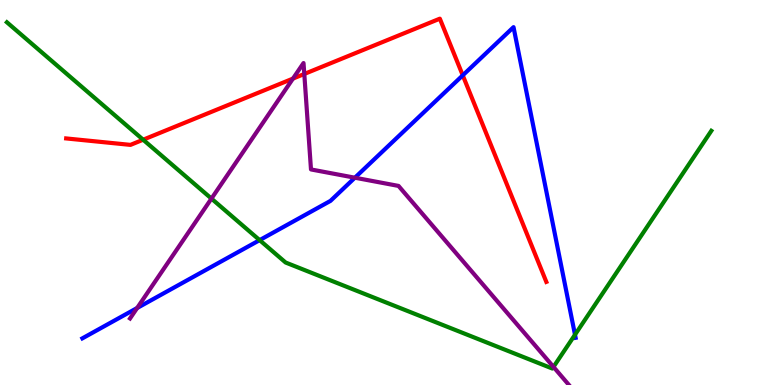[{'lines': ['blue', 'red'], 'intersections': [{'x': 5.97, 'y': 8.04}]}, {'lines': ['green', 'red'], 'intersections': [{'x': 1.85, 'y': 6.37}]}, {'lines': ['purple', 'red'], 'intersections': [{'x': 3.78, 'y': 7.96}, {'x': 3.93, 'y': 8.08}]}, {'lines': ['blue', 'green'], 'intersections': [{'x': 3.35, 'y': 3.76}, {'x': 7.42, 'y': 1.31}]}, {'lines': ['blue', 'purple'], 'intersections': [{'x': 1.77, 'y': 2.0}, {'x': 4.58, 'y': 5.38}]}, {'lines': ['green', 'purple'], 'intersections': [{'x': 2.73, 'y': 4.84}, {'x': 7.14, 'y': 0.47}]}]